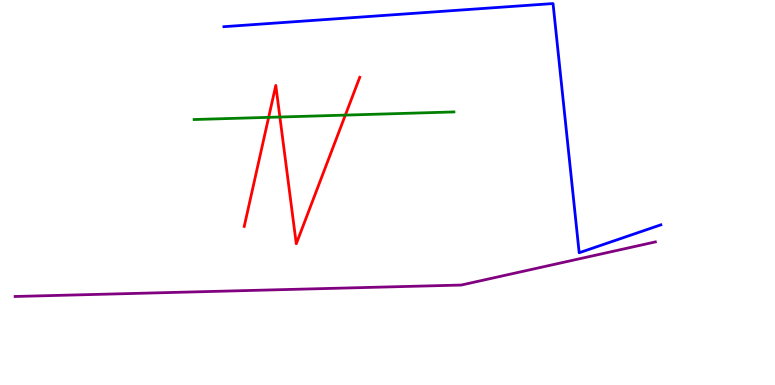[{'lines': ['blue', 'red'], 'intersections': []}, {'lines': ['green', 'red'], 'intersections': [{'x': 3.47, 'y': 6.95}, {'x': 3.61, 'y': 6.96}, {'x': 4.46, 'y': 7.01}]}, {'lines': ['purple', 'red'], 'intersections': []}, {'lines': ['blue', 'green'], 'intersections': []}, {'lines': ['blue', 'purple'], 'intersections': []}, {'lines': ['green', 'purple'], 'intersections': []}]